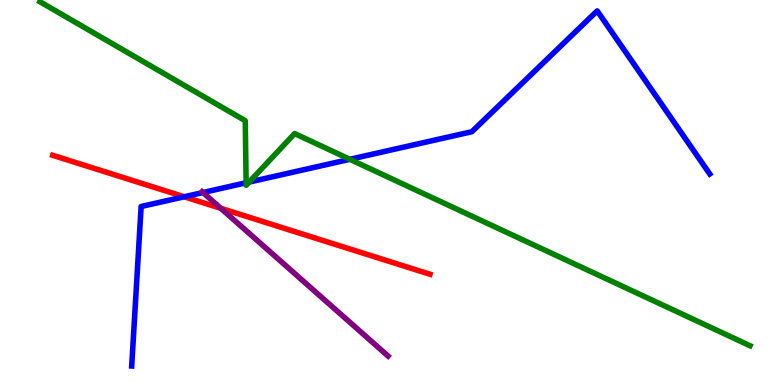[{'lines': ['blue', 'red'], 'intersections': [{'x': 2.38, 'y': 4.89}]}, {'lines': ['green', 'red'], 'intersections': []}, {'lines': ['purple', 'red'], 'intersections': [{'x': 2.85, 'y': 4.59}]}, {'lines': ['blue', 'green'], 'intersections': [{'x': 3.18, 'y': 5.25}, {'x': 3.21, 'y': 5.27}, {'x': 4.51, 'y': 5.86}]}, {'lines': ['blue', 'purple'], 'intersections': [{'x': 2.62, 'y': 5.0}]}, {'lines': ['green', 'purple'], 'intersections': []}]